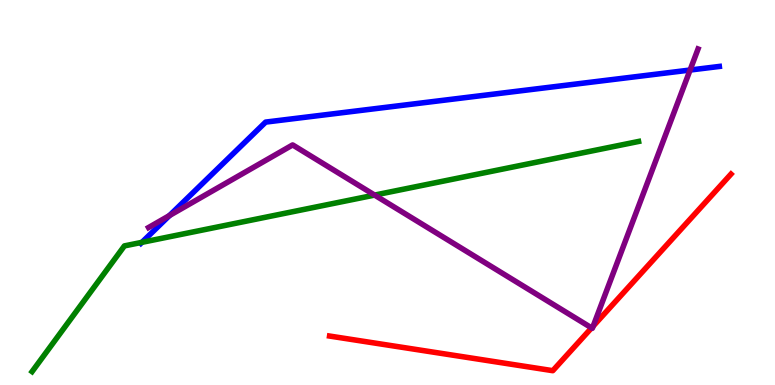[{'lines': ['blue', 'red'], 'intersections': []}, {'lines': ['green', 'red'], 'intersections': []}, {'lines': ['purple', 'red'], 'intersections': [{'x': 7.63, 'y': 1.48}, {'x': 7.65, 'y': 1.53}]}, {'lines': ['blue', 'green'], 'intersections': [{'x': 1.83, 'y': 3.71}]}, {'lines': ['blue', 'purple'], 'intersections': [{'x': 2.19, 'y': 4.4}, {'x': 8.9, 'y': 8.18}]}, {'lines': ['green', 'purple'], 'intersections': [{'x': 4.83, 'y': 4.93}]}]